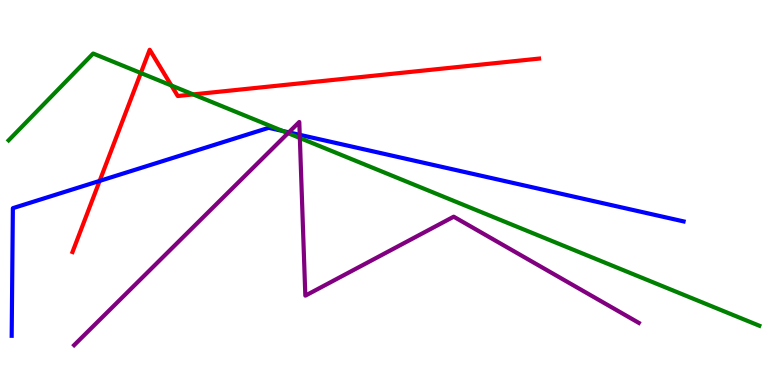[{'lines': ['blue', 'red'], 'intersections': [{'x': 1.29, 'y': 5.3}]}, {'lines': ['green', 'red'], 'intersections': [{'x': 1.82, 'y': 8.1}, {'x': 2.21, 'y': 7.78}, {'x': 2.49, 'y': 7.55}]}, {'lines': ['purple', 'red'], 'intersections': []}, {'lines': ['blue', 'green'], 'intersections': [{'x': 3.65, 'y': 6.6}]}, {'lines': ['blue', 'purple'], 'intersections': [{'x': 3.73, 'y': 6.56}, {'x': 3.87, 'y': 6.5}]}, {'lines': ['green', 'purple'], 'intersections': [{'x': 3.72, 'y': 6.54}, {'x': 3.87, 'y': 6.42}]}]